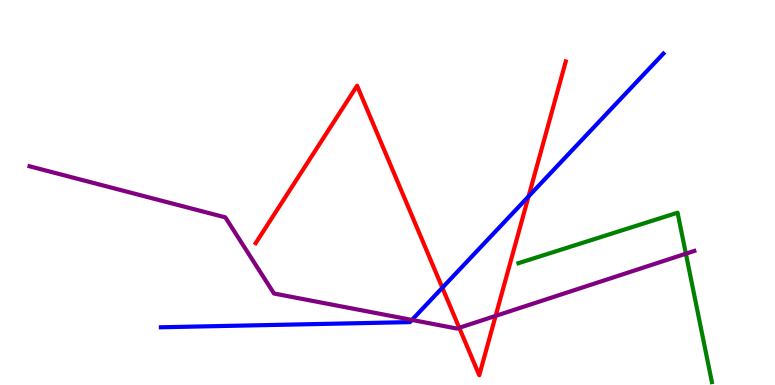[{'lines': ['blue', 'red'], 'intersections': [{'x': 5.71, 'y': 2.53}, {'x': 6.82, 'y': 4.9}]}, {'lines': ['green', 'red'], 'intersections': []}, {'lines': ['purple', 'red'], 'intersections': [{'x': 5.93, 'y': 1.49}, {'x': 6.4, 'y': 1.8}]}, {'lines': ['blue', 'green'], 'intersections': []}, {'lines': ['blue', 'purple'], 'intersections': [{'x': 5.32, 'y': 1.69}]}, {'lines': ['green', 'purple'], 'intersections': [{'x': 8.85, 'y': 3.41}]}]